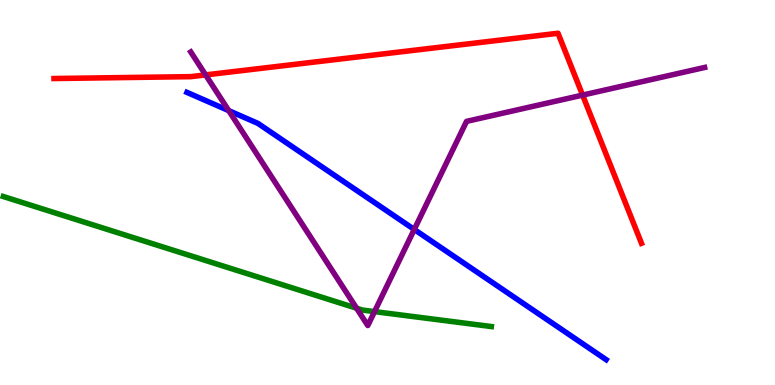[{'lines': ['blue', 'red'], 'intersections': []}, {'lines': ['green', 'red'], 'intersections': []}, {'lines': ['purple', 'red'], 'intersections': [{'x': 2.65, 'y': 8.05}, {'x': 7.52, 'y': 7.53}]}, {'lines': ['blue', 'green'], 'intersections': []}, {'lines': ['blue', 'purple'], 'intersections': [{'x': 2.95, 'y': 7.13}, {'x': 5.35, 'y': 4.04}]}, {'lines': ['green', 'purple'], 'intersections': [{'x': 4.6, 'y': 1.99}, {'x': 4.83, 'y': 1.91}]}]